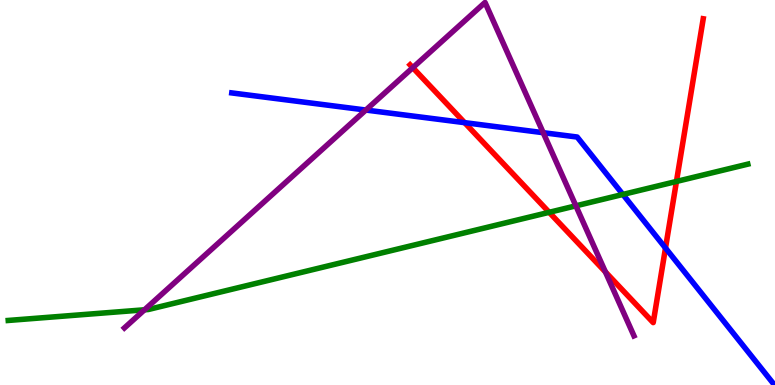[{'lines': ['blue', 'red'], 'intersections': [{'x': 6.0, 'y': 6.81}, {'x': 8.59, 'y': 3.56}]}, {'lines': ['green', 'red'], 'intersections': [{'x': 7.09, 'y': 4.49}, {'x': 8.73, 'y': 5.29}]}, {'lines': ['purple', 'red'], 'intersections': [{'x': 5.33, 'y': 8.24}, {'x': 7.81, 'y': 2.94}]}, {'lines': ['blue', 'green'], 'intersections': [{'x': 8.04, 'y': 4.95}]}, {'lines': ['blue', 'purple'], 'intersections': [{'x': 4.72, 'y': 7.14}, {'x': 7.01, 'y': 6.55}]}, {'lines': ['green', 'purple'], 'intersections': [{'x': 1.86, 'y': 1.95}, {'x': 7.43, 'y': 4.65}]}]